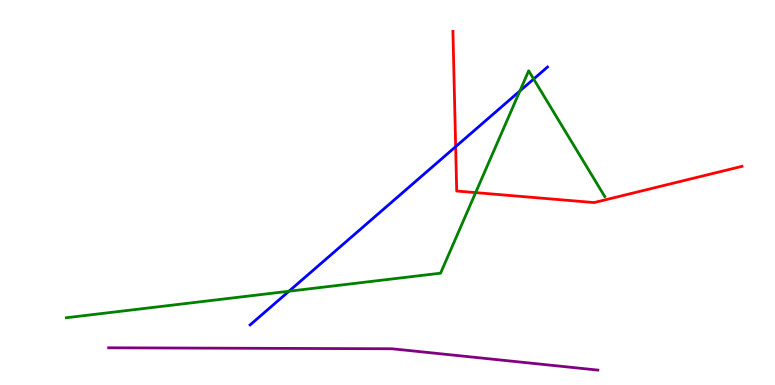[{'lines': ['blue', 'red'], 'intersections': [{'x': 5.88, 'y': 6.19}]}, {'lines': ['green', 'red'], 'intersections': [{'x': 6.14, 'y': 5.0}]}, {'lines': ['purple', 'red'], 'intersections': []}, {'lines': ['blue', 'green'], 'intersections': [{'x': 3.73, 'y': 2.44}, {'x': 6.71, 'y': 7.64}, {'x': 6.89, 'y': 7.95}]}, {'lines': ['blue', 'purple'], 'intersections': []}, {'lines': ['green', 'purple'], 'intersections': []}]